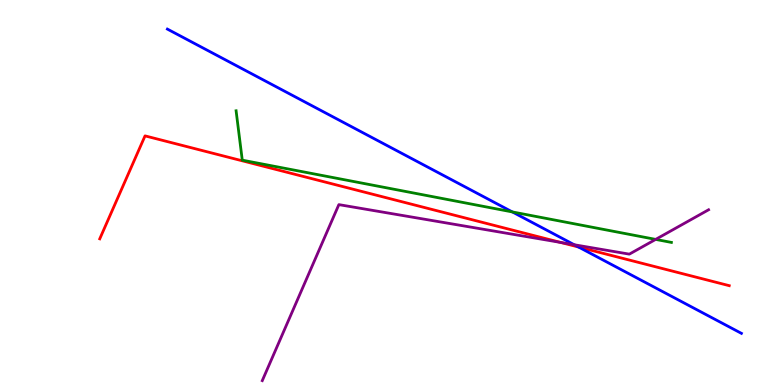[{'lines': ['blue', 'red'], 'intersections': [{'x': 7.47, 'y': 3.58}]}, {'lines': ['green', 'red'], 'intersections': []}, {'lines': ['purple', 'red'], 'intersections': [{'x': 7.23, 'y': 3.7}]}, {'lines': ['blue', 'green'], 'intersections': [{'x': 6.61, 'y': 4.5}]}, {'lines': ['blue', 'purple'], 'intersections': [{'x': 7.41, 'y': 3.64}]}, {'lines': ['green', 'purple'], 'intersections': [{'x': 8.46, 'y': 3.78}]}]